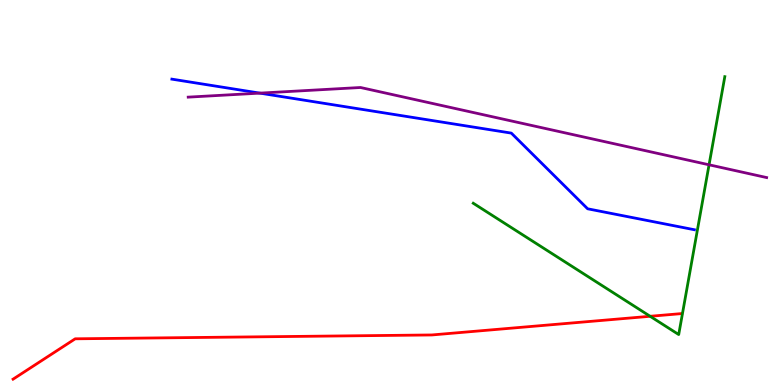[{'lines': ['blue', 'red'], 'intersections': []}, {'lines': ['green', 'red'], 'intersections': [{'x': 8.39, 'y': 1.78}]}, {'lines': ['purple', 'red'], 'intersections': []}, {'lines': ['blue', 'green'], 'intersections': []}, {'lines': ['blue', 'purple'], 'intersections': [{'x': 3.35, 'y': 7.58}]}, {'lines': ['green', 'purple'], 'intersections': [{'x': 9.15, 'y': 5.72}]}]